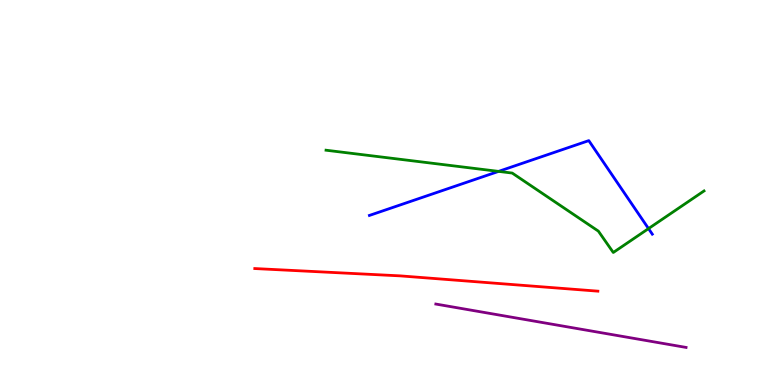[{'lines': ['blue', 'red'], 'intersections': []}, {'lines': ['green', 'red'], 'intersections': []}, {'lines': ['purple', 'red'], 'intersections': []}, {'lines': ['blue', 'green'], 'intersections': [{'x': 6.43, 'y': 5.55}, {'x': 8.37, 'y': 4.06}]}, {'lines': ['blue', 'purple'], 'intersections': []}, {'lines': ['green', 'purple'], 'intersections': []}]